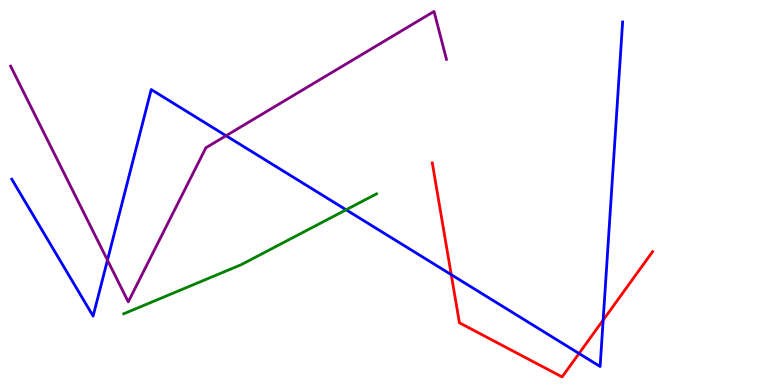[{'lines': ['blue', 'red'], 'intersections': [{'x': 5.82, 'y': 2.87}, {'x': 7.47, 'y': 0.819}, {'x': 7.78, 'y': 1.69}]}, {'lines': ['green', 'red'], 'intersections': []}, {'lines': ['purple', 'red'], 'intersections': []}, {'lines': ['blue', 'green'], 'intersections': [{'x': 4.47, 'y': 4.55}]}, {'lines': ['blue', 'purple'], 'intersections': [{'x': 1.39, 'y': 3.24}, {'x': 2.92, 'y': 6.47}]}, {'lines': ['green', 'purple'], 'intersections': []}]